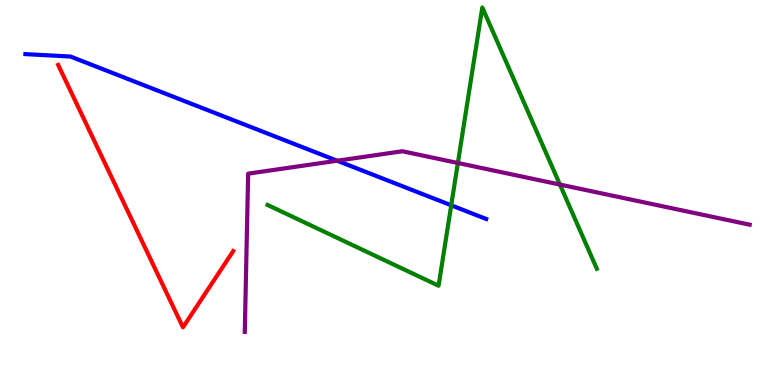[{'lines': ['blue', 'red'], 'intersections': []}, {'lines': ['green', 'red'], 'intersections': []}, {'lines': ['purple', 'red'], 'intersections': []}, {'lines': ['blue', 'green'], 'intersections': [{'x': 5.82, 'y': 4.67}]}, {'lines': ['blue', 'purple'], 'intersections': [{'x': 4.35, 'y': 5.83}]}, {'lines': ['green', 'purple'], 'intersections': [{'x': 5.91, 'y': 5.77}, {'x': 7.22, 'y': 5.21}]}]